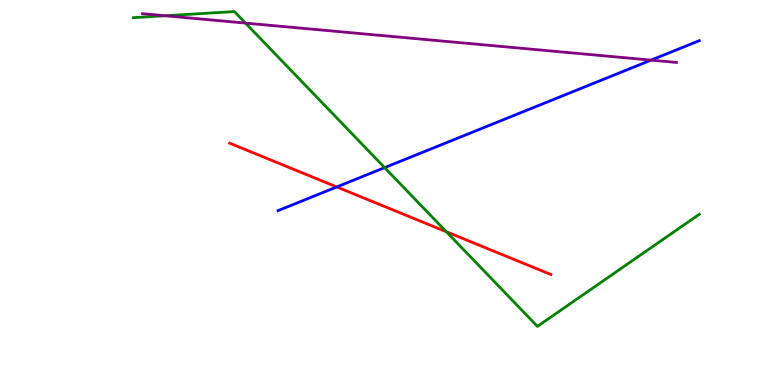[{'lines': ['blue', 'red'], 'intersections': [{'x': 4.35, 'y': 5.14}]}, {'lines': ['green', 'red'], 'intersections': [{'x': 5.76, 'y': 3.98}]}, {'lines': ['purple', 'red'], 'intersections': []}, {'lines': ['blue', 'green'], 'intersections': [{'x': 4.96, 'y': 5.65}]}, {'lines': ['blue', 'purple'], 'intersections': [{'x': 8.4, 'y': 8.44}]}, {'lines': ['green', 'purple'], 'intersections': [{'x': 2.13, 'y': 9.59}, {'x': 3.17, 'y': 9.4}]}]